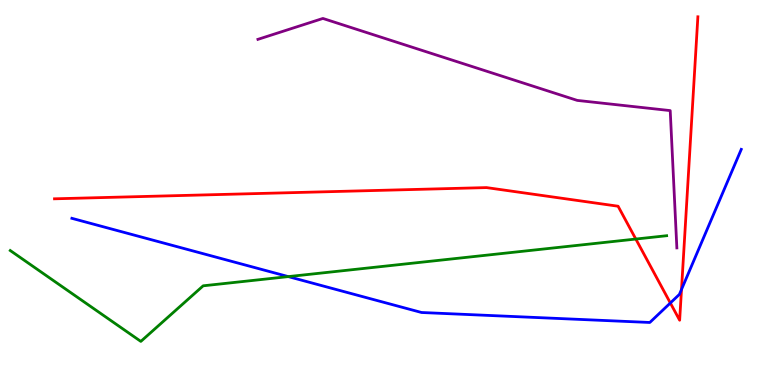[{'lines': ['blue', 'red'], 'intersections': [{'x': 8.65, 'y': 2.13}, {'x': 8.79, 'y': 2.48}]}, {'lines': ['green', 'red'], 'intersections': [{'x': 8.2, 'y': 3.79}]}, {'lines': ['purple', 'red'], 'intersections': []}, {'lines': ['blue', 'green'], 'intersections': [{'x': 3.72, 'y': 2.82}]}, {'lines': ['blue', 'purple'], 'intersections': []}, {'lines': ['green', 'purple'], 'intersections': []}]